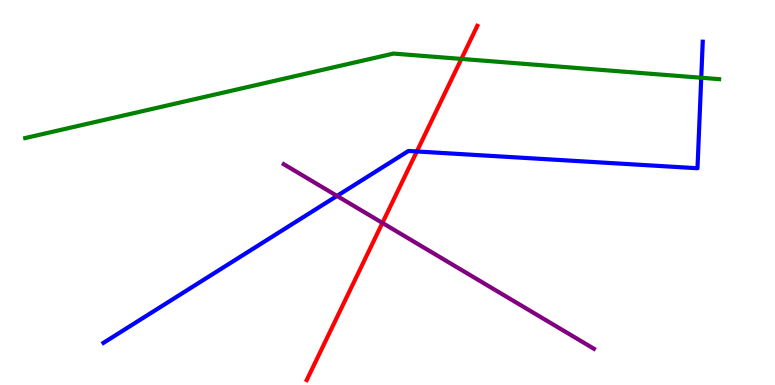[{'lines': ['blue', 'red'], 'intersections': [{'x': 5.38, 'y': 6.07}]}, {'lines': ['green', 'red'], 'intersections': [{'x': 5.95, 'y': 8.47}]}, {'lines': ['purple', 'red'], 'intersections': [{'x': 4.93, 'y': 4.21}]}, {'lines': ['blue', 'green'], 'intersections': [{'x': 9.05, 'y': 7.98}]}, {'lines': ['blue', 'purple'], 'intersections': [{'x': 4.35, 'y': 4.91}]}, {'lines': ['green', 'purple'], 'intersections': []}]